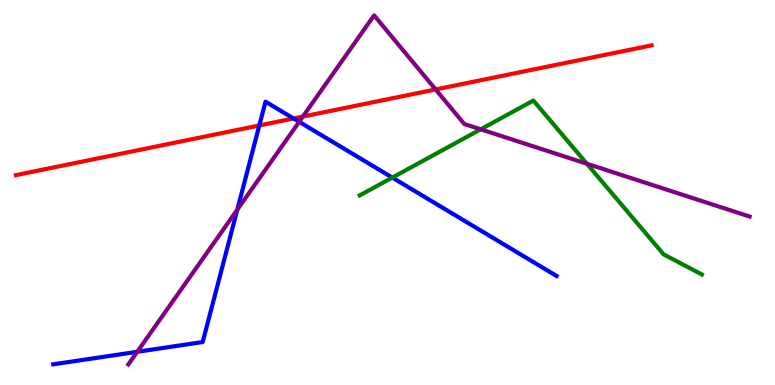[{'lines': ['blue', 'red'], 'intersections': [{'x': 3.35, 'y': 6.74}, {'x': 3.79, 'y': 6.92}]}, {'lines': ['green', 'red'], 'intersections': []}, {'lines': ['purple', 'red'], 'intersections': [{'x': 3.91, 'y': 6.97}, {'x': 5.62, 'y': 7.68}]}, {'lines': ['blue', 'green'], 'intersections': [{'x': 5.06, 'y': 5.39}]}, {'lines': ['blue', 'purple'], 'intersections': [{'x': 1.77, 'y': 0.862}, {'x': 3.06, 'y': 4.55}, {'x': 3.86, 'y': 6.84}]}, {'lines': ['green', 'purple'], 'intersections': [{'x': 6.2, 'y': 6.64}, {'x': 7.57, 'y': 5.75}]}]